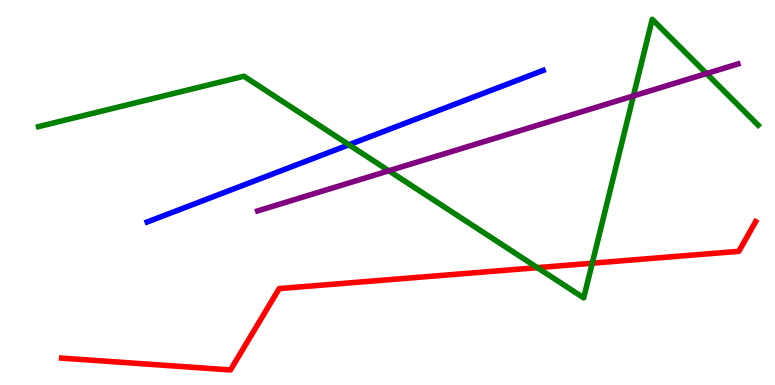[{'lines': ['blue', 'red'], 'intersections': []}, {'lines': ['green', 'red'], 'intersections': [{'x': 6.93, 'y': 3.05}, {'x': 7.64, 'y': 3.16}]}, {'lines': ['purple', 'red'], 'intersections': []}, {'lines': ['blue', 'green'], 'intersections': [{'x': 4.5, 'y': 6.24}]}, {'lines': ['blue', 'purple'], 'intersections': []}, {'lines': ['green', 'purple'], 'intersections': [{'x': 5.02, 'y': 5.56}, {'x': 8.17, 'y': 7.51}, {'x': 9.12, 'y': 8.09}]}]